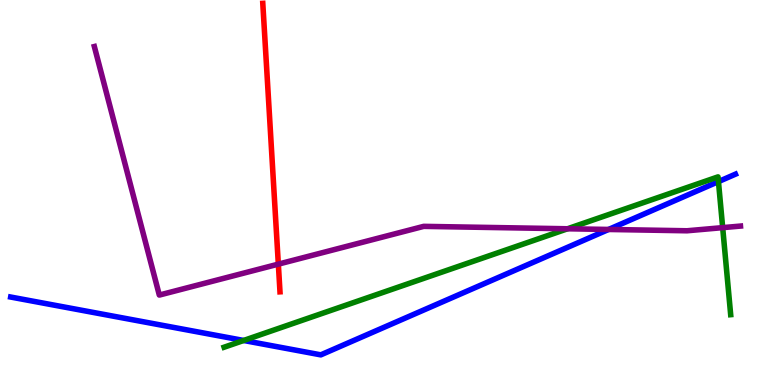[{'lines': ['blue', 'red'], 'intersections': []}, {'lines': ['green', 'red'], 'intersections': []}, {'lines': ['purple', 'red'], 'intersections': [{'x': 3.59, 'y': 3.14}]}, {'lines': ['blue', 'green'], 'intersections': [{'x': 3.14, 'y': 1.16}, {'x': 9.27, 'y': 5.28}]}, {'lines': ['blue', 'purple'], 'intersections': [{'x': 7.85, 'y': 4.04}]}, {'lines': ['green', 'purple'], 'intersections': [{'x': 7.32, 'y': 4.06}, {'x': 9.32, 'y': 4.09}]}]